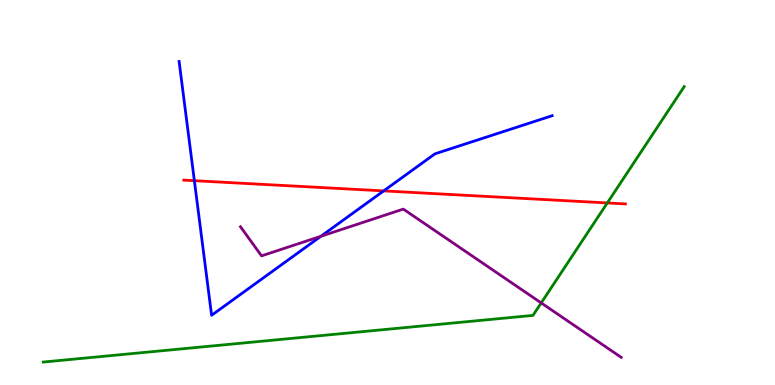[{'lines': ['blue', 'red'], 'intersections': [{'x': 2.51, 'y': 5.31}, {'x': 4.95, 'y': 5.04}]}, {'lines': ['green', 'red'], 'intersections': [{'x': 7.84, 'y': 4.73}]}, {'lines': ['purple', 'red'], 'intersections': []}, {'lines': ['blue', 'green'], 'intersections': []}, {'lines': ['blue', 'purple'], 'intersections': [{'x': 4.14, 'y': 3.86}]}, {'lines': ['green', 'purple'], 'intersections': [{'x': 6.98, 'y': 2.13}]}]